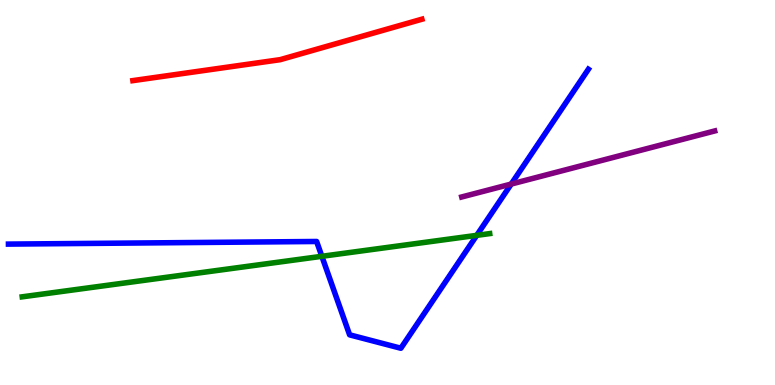[{'lines': ['blue', 'red'], 'intersections': []}, {'lines': ['green', 'red'], 'intersections': []}, {'lines': ['purple', 'red'], 'intersections': []}, {'lines': ['blue', 'green'], 'intersections': [{'x': 4.15, 'y': 3.34}, {'x': 6.15, 'y': 3.89}]}, {'lines': ['blue', 'purple'], 'intersections': [{'x': 6.6, 'y': 5.22}]}, {'lines': ['green', 'purple'], 'intersections': []}]